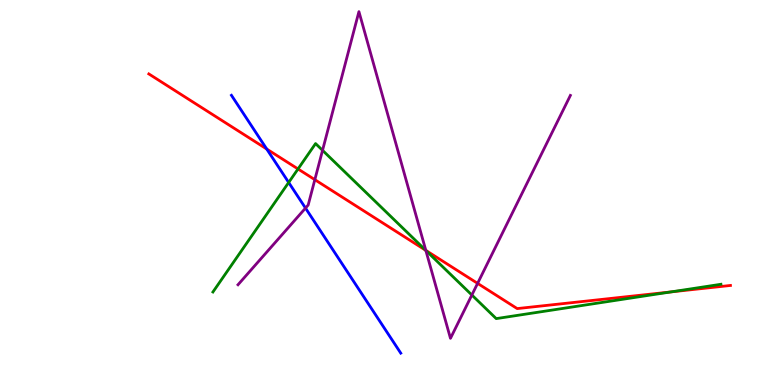[{'lines': ['blue', 'red'], 'intersections': [{'x': 3.44, 'y': 6.13}]}, {'lines': ['green', 'red'], 'intersections': [{'x': 3.85, 'y': 5.61}, {'x': 5.49, 'y': 3.5}, {'x': 8.66, 'y': 2.42}]}, {'lines': ['purple', 'red'], 'intersections': [{'x': 4.06, 'y': 5.33}, {'x': 5.49, 'y': 3.5}, {'x': 6.16, 'y': 2.64}]}, {'lines': ['blue', 'green'], 'intersections': [{'x': 3.72, 'y': 5.26}]}, {'lines': ['blue', 'purple'], 'intersections': [{'x': 3.94, 'y': 4.6}]}, {'lines': ['green', 'purple'], 'intersections': [{'x': 4.16, 'y': 6.1}, {'x': 5.49, 'y': 3.5}, {'x': 6.09, 'y': 2.34}]}]